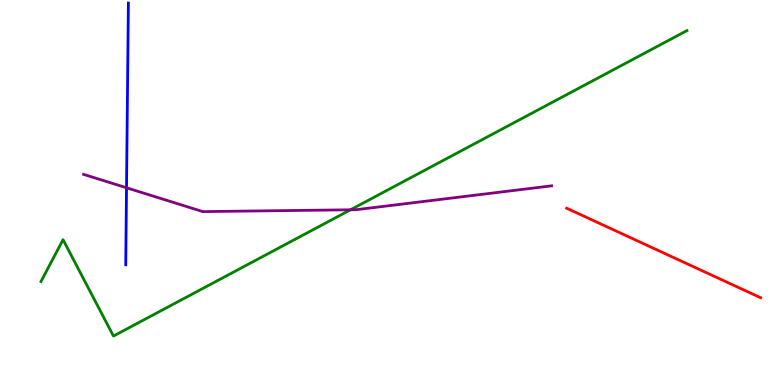[{'lines': ['blue', 'red'], 'intersections': []}, {'lines': ['green', 'red'], 'intersections': []}, {'lines': ['purple', 'red'], 'intersections': []}, {'lines': ['blue', 'green'], 'intersections': []}, {'lines': ['blue', 'purple'], 'intersections': [{'x': 1.63, 'y': 5.12}]}, {'lines': ['green', 'purple'], 'intersections': [{'x': 4.52, 'y': 4.55}]}]